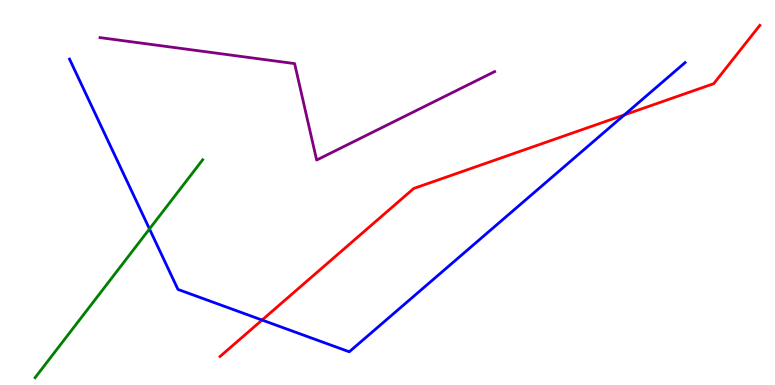[{'lines': ['blue', 'red'], 'intersections': [{'x': 3.38, 'y': 1.69}, {'x': 8.06, 'y': 7.02}]}, {'lines': ['green', 'red'], 'intersections': []}, {'lines': ['purple', 'red'], 'intersections': []}, {'lines': ['blue', 'green'], 'intersections': [{'x': 1.93, 'y': 4.05}]}, {'lines': ['blue', 'purple'], 'intersections': []}, {'lines': ['green', 'purple'], 'intersections': []}]